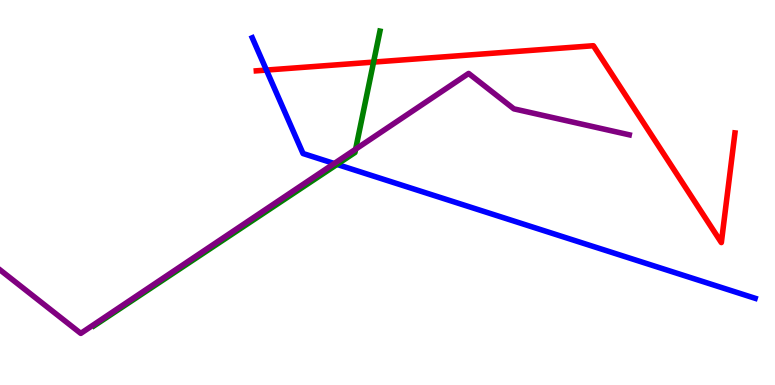[{'lines': ['blue', 'red'], 'intersections': [{'x': 3.44, 'y': 8.18}]}, {'lines': ['green', 'red'], 'intersections': [{'x': 4.82, 'y': 8.39}]}, {'lines': ['purple', 'red'], 'intersections': []}, {'lines': ['blue', 'green'], 'intersections': [{'x': 4.35, 'y': 5.73}]}, {'lines': ['blue', 'purple'], 'intersections': [{'x': 4.31, 'y': 5.75}]}, {'lines': ['green', 'purple'], 'intersections': [{'x': 4.59, 'y': 6.13}]}]